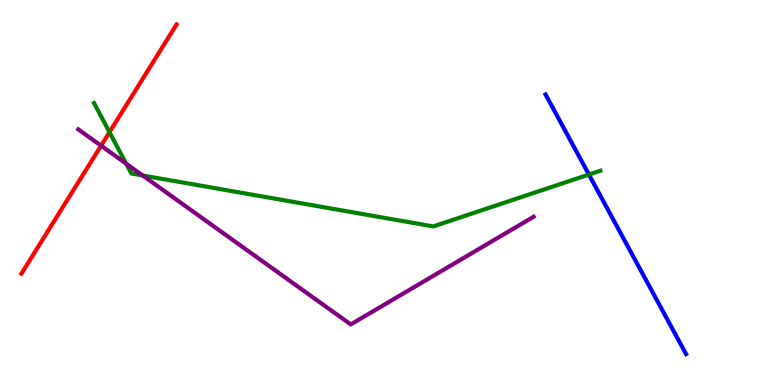[{'lines': ['blue', 'red'], 'intersections': []}, {'lines': ['green', 'red'], 'intersections': [{'x': 1.41, 'y': 6.57}]}, {'lines': ['purple', 'red'], 'intersections': [{'x': 1.3, 'y': 6.22}]}, {'lines': ['blue', 'green'], 'intersections': [{'x': 7.6, 'y': 5.47}]}, {'lines': ['blue', 'purple'], 'intersections': []}, {'lines': ['green', 'purple'], 'intersections': [{'x': 1.63, 'y': 5.75}, {'x': 1.84, 'y': 5.44}]}]